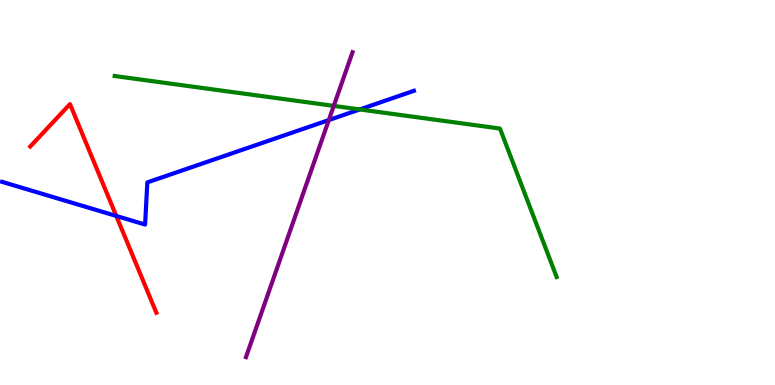[{'lines': ['blue', 'red'], 'intersections': [{'x': 1.5, 'y': 4.39}]}, {'lines': ['green', 'red'], 'intersections': []}, {'lines': ['purple', 'red'], 'intersections': []}, {'lines': ['blue', 'green'], 'intersections': [{'x': 4.64, 'y': 7.16}]}, {'lines': ['blue', 'purple'], 'intersections': [{'x': 4.24, 'y': 6.88}]}, {'lines': ['green', 'purple'], 'intersections': [{'x': 4.31, 'y': 7.25}]}]